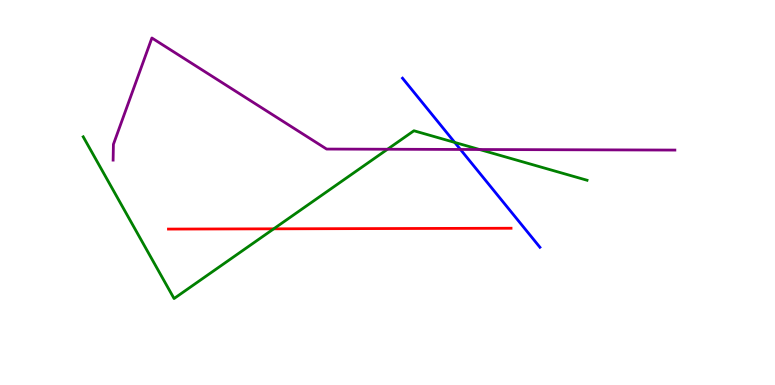[{'lines': ['blue', 'red'], 'intersections': []}, {'lines': ['green', 'red'], 'intersections': [{'x': 3.53, 'y': 4.06}]}, {'lines': ['purple', 'red'], 'intersections': []}, {'lines': ['blue', 'green'], 'intersections': [{'x': 5.87, 'y': 6.3}]}, {'lines': ['blue', 'purple'], 'intersections': [{'x': 5.94, 'y': 6.12}]}, {'lines': ['green', 'purple'], 'intersections': [{'x': 5.0, 'y': 6.12}, {'x': 6.19, 'y': 6.12}]}]